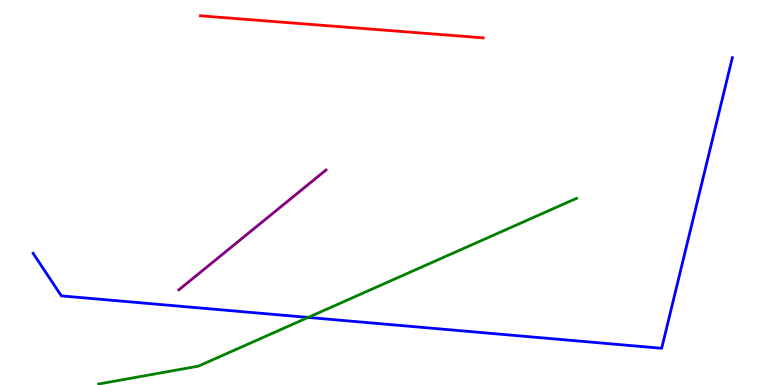[{'lines': ['blue', 'red'], 'intersections': []}, {'lines': ['green', 'red'], 'intersections': []}, {'lines': ['purple', 'red'], 'intersections': []}, {'lines': ['blue', 'green'], 'intersections': [{'x': 3.98, 'y': 1.76}]}, {'lines': ['blue', 'purple'], 'intersections': []}, {'lines': ['green', 'purple'], 'intersections': []}]